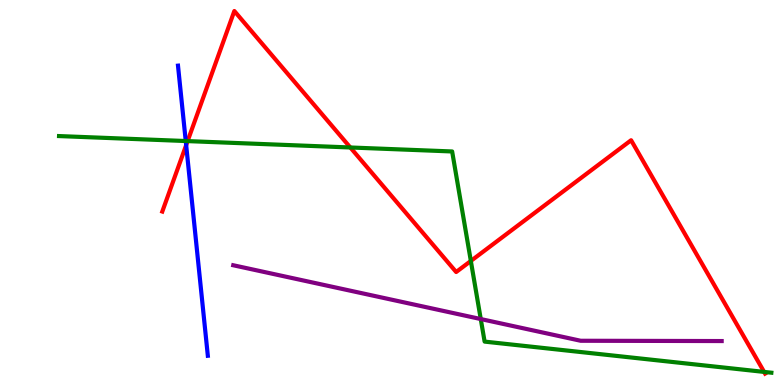[{'lines': ['blue', 'red'], 'intersections': [{'x': 2.4, 'y': 6.23}]}, {'lines': ['green', 'red'], 'intersections': [{'x': 2.42, 'y': 6.33}, {'x': 4.52, 'y': 6.17}, {'x': 6.08, 'y': 3.22}, {'x': 9.86, 'y': 0.34}]}, {'lines': ['purple', 'red'], 'intersections': []}, {'lines': ['blue', 'green'], 'intersections': [{'x': 2.4, 'y': 6.34}]}, {'lines': ['blue', 'purple'], 'intersections': []}, {'lines': ['green', 'purple'], 'intersections': [{'x': 6.2, 'y': 1.71}]}]